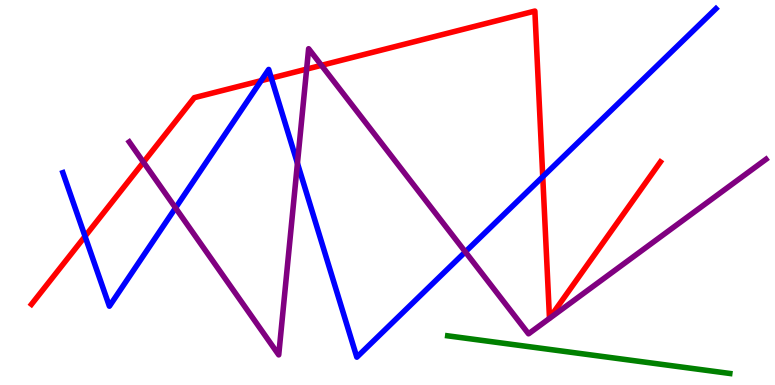[{'lines': ['blue', 'red'], 'intersections': [{'x': 1.1, 'y': 3.86}, {'x': 3.37, 'y': 7.9}, {'x': 3.5, 'y': 7.97}, {'x': 7.0, 'y': 5.41}]}, {'lines': ['green', 'red'], 'intersections': []}, {'lines': ['purple', 'red'], 'intersections': [{'x': 1.85, 'y': 5.79}, {'x': 3.96, 'y': 8.21}, {'x': 4.15, 'y': 8.3}]}, {'lines': ['blue', 'green'], 'intersections': []}, {'lines': ['blue', 'purple'], 'intersections': [{'x': 2.27, 'y': 4.6}, {'x': 3.84, 'y': 5.76}, {'x': 6.0, 'y': 3.46}]}, {'lines': ['green', 'purple'], 'intersections': []}]